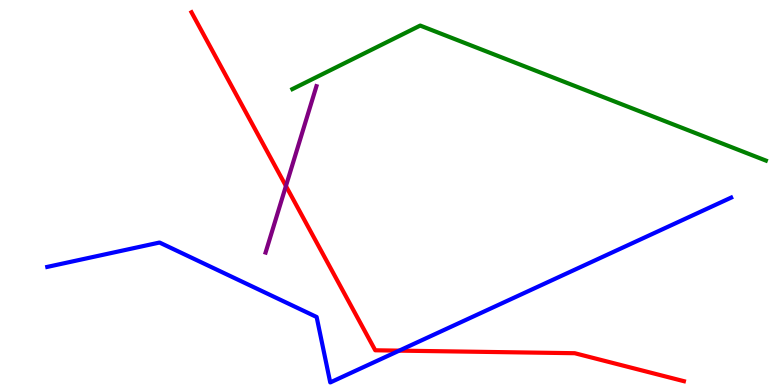[{'lines': ['blue', 'red'], 'intersections': [{'x': 5.15, 'y': 0.893}]}, {'lines': ['green', 'red'], 'intersections': []}, {'lines': ['purple', 'red'], 'intersections': [{'x': 3.69, 'y': 5.17}]}, {'lines': ['blue', 'green'], 'intersections': []}, {'lines': ['blue', 'purple'], 'intersections': []}, {'lines': ['green', 'purple'], 'intersections': []}]